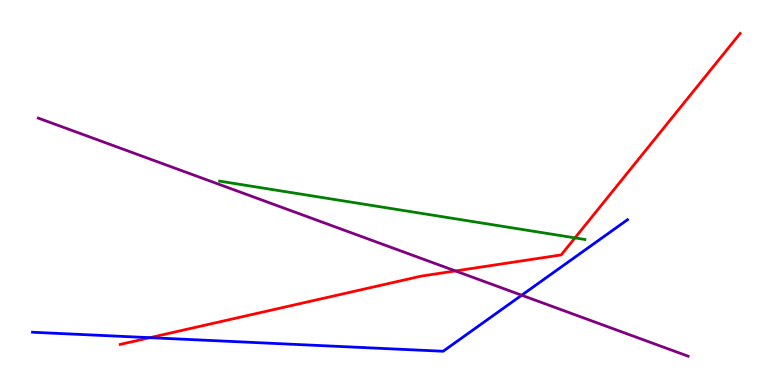[{'lines': ['blue', 'red'], 'intersections': [{'x': 1.93, 'y': 1.23}]}, {'lines': ['green', 'red'], 'intersections': [{'x': 7.42, 'y': 3.82}]}, {'lines': ['purple', 'red'], 'intersections': [{'x': 5.88, 'y': 2.96}]}, {'lines': ['blue', 'green'], 'intersections': []}, {'lines': ['blue', 'purple'], 'intersections': [{'x': 6.73, 'y': 2.33}]}, {'lines': ['green', 'purple'], 'intersections': []}]